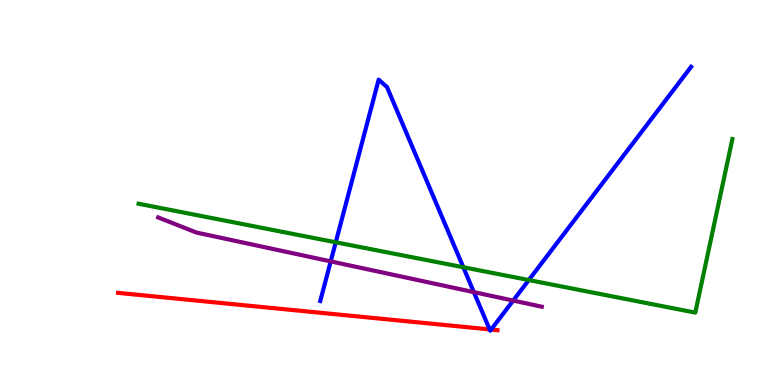[{'lines': ['blue', 'red'], 'intersections': [{'x': 6.32, 'y': 1.44}, {'x': 6.34, 'y': 1.44}]}, {'lines': ['green', 'red'], 'intersections': []}, {'lines': ['purple', 'red'], 'intersections': []}, {'lines': ['blue', 'green'], 'intersections': [{'x': 4.33, 'y': 3.71}, {'x': 5.98, 'y': 3.06}, {'x': 6.82, 'y': 2.73}]}, {'lines': ['blue', 'purple'], 'intersections': [{'x': 4.27, 'y': 3.21}, {'x': 6.11, 'y': 2.41}, {'x': 6.62, 'y': 2.19}]}, {'lines': ['green', 'purple'], 'intersections': []}]